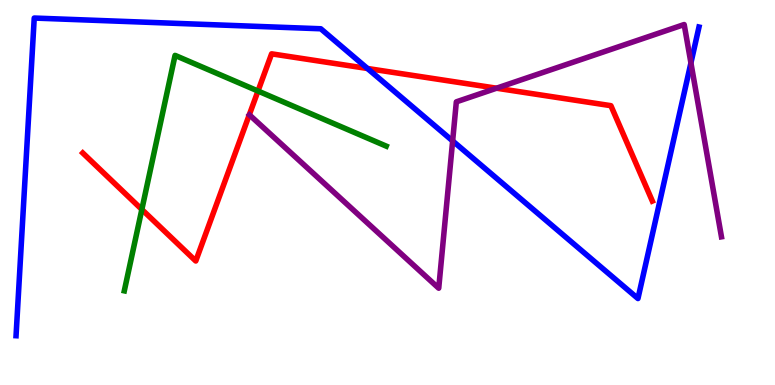[{'lines': ['blue', 'red'], 'intersections': [{'x': 4.74, 'y': 8.22}]}, {'lines': ['green', 'red'], 'intersections': [{'x': 1.83, 'y': 4.56}, {'x': 3.33, 'y': 7.64}]}, {'lines': ['purple', 'red'], 'intersections': [{'x': 6.41, 'y': 7.71}]}, {'lines': ['blue', 'green'], 'intersections': []}, {'lines': ['blue', 'purple'], 'intersections': [{'x': 5.84, 'y': 6.34}, {'x': 8.92, 'y': 8.37}]}, {'lines': ['green', 'purple'], 'intersections': []}]